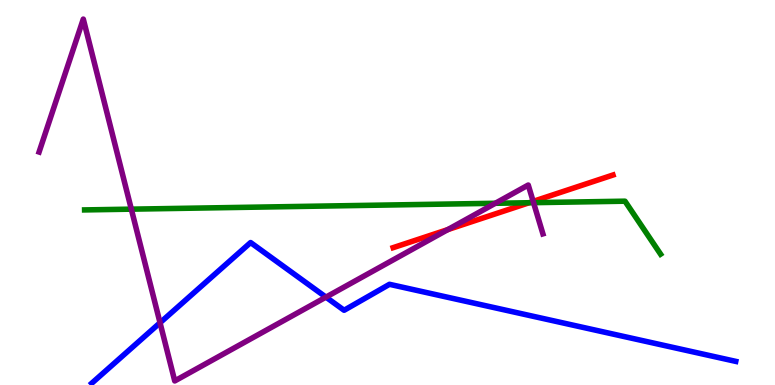[{'lines': ['blue', 'red'], 'intersections': []}, {'lines': ['green', 'red'], 'intersections': [{'x': 6.83, 'y': 4.73}]}, {'lines': ['purple', 'red'], 'intersections': [{'x': 5.78, 'y': 4.04}, {'x': 6.88, 'y': 4.77}]}, {'lines': ['blue', 'green'], 'intersections': []}, {'lines': ['blue', 'purple'], 'intersections': [{'x': 2.06, 'y': 1.62}, {'x': 4.21, 'y': 2.28}]}, {'lines': ['green', 'purple'], 'intersections': [{'x': 1.69, 'y': 4.57}, {'x': 6.39, 'y': 4.72}, {'x': 6.88, 'y': 4.74}]}]